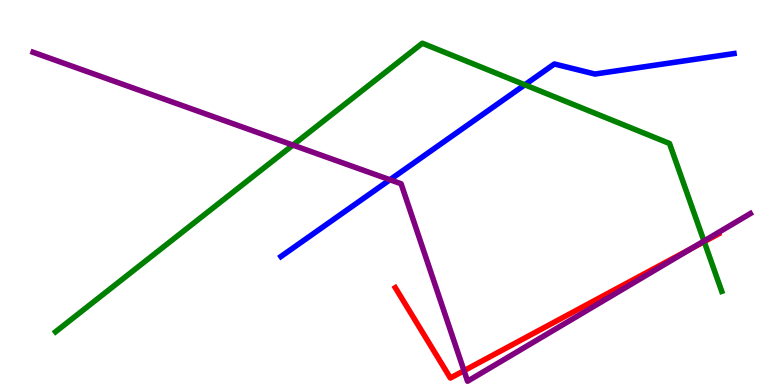[{'lines': ['blue', 'red'], 'intersections': []}, {'lines': ['green', 'red'], 'intersections': [{'x': 9.09, 'y': 3.72}]}, {'lines': ['purple', 'red'], 'intersections': [{'x': 5.99, 'y': 0.372}, {'x': 8.92, 'y': 3.55}]}, {'lines': ['blue', 'green'], 'intersections': [{'x': 6.77, 'y': 7.8}]}, {'lines': ['blue', 'purple'], 'intersections': [{'x': 5.03, 'y': 5.33}]}, {'lines': ['green', 'purple'], 'intersections': [{'x': 3.78, 'y': 6.23}, {'x': 9.08, 'y': 3.74}]}]